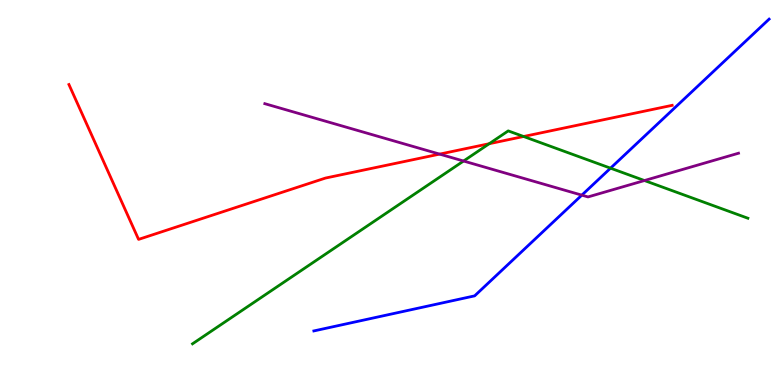[{'lines': ['blue', 'red'], 'intersections': []}, {'lines': ['green', 'red'], 'intersections': [{'x': 6.31, 'y': 6.27}, {'x': 6.76, 'y': 6.45}]}, {'lines': ['purple', 'red'], 'intersections': [{'x': 5.67, 'y': 6.0}]}, {'lines': ['blue', 'green'], 'intersections': [{'x': 7.88, 'y': 5.63}]}, {'lines': ['blue', 'purple'], 'intersections': [{'x': 7.51, 'y': 4.93}]}, {'lines': ['green', 'purple'], 'intersections': [{'x': 5.98, 'y': 5.82}, {'x': 8.32, 'y': 5.31}]}]